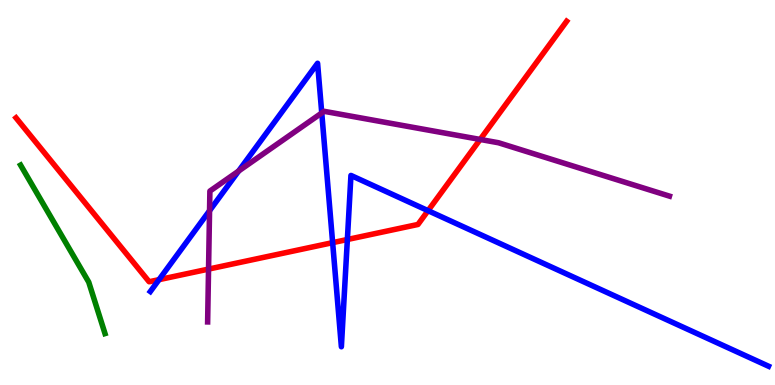[{'lines': ['blue', 'red'], 'intersections': [{'x': 2.05, 'y': 2.74}, {'x': 4.29, 'y': 3.7}, {'x': 4.48, 'y': 3.78}, {'x': 5.52, 'y': 4.53}]}, {'lines': ['green', 'red'], 'intersections': []}, {'lines': ['purple', 'red'], 'intersections': [{'x': 2.69, 'y': 3.01}, {'x': 6.2, 'y': 6.38}]}, {'lines': ['blue', 'green'], 'intersections': []}, {'lines': ['blue', 'purple'], 'intersections': [{'x': 2.7, 'y': 4.53}, {'x': 3.08, 'y': 5.56}, {'x': 4.15, 'y': 7.07}]}, {'lines': ['green', 'purple'], 'intersections': []}]